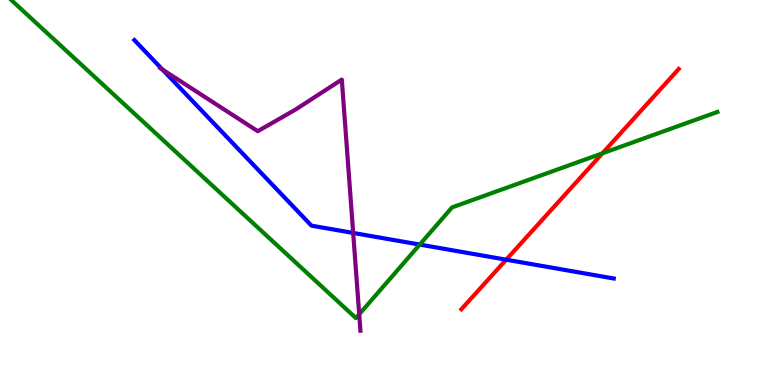[{'lines': ['blue', 'red'], 'intersections': [{'x': 6.53, 'y': 3.25}]}, {'lines': ['green', 'red'], 'intersections': [{'x': 7.77, 'y': 6.02}]}, {'lines': ['purple', 'red'], 'intersections': []}, {'lines': ['blue', 'green'], 'intersections': [{'x': 5.42, 'y': 3.65}]}, {'lines': ['blue', 'purple'], 'intersections': [{'x': 2.1, 'y': 8.19}, {'x': 4.56, 'y': 3.95}]}, {'lines': ['green', 'purple'], 'intersections': [{'x': 4.63, 'y': 1.84}]}]